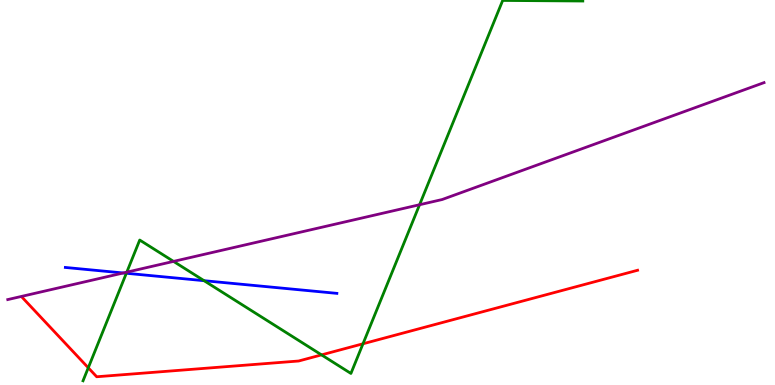[{'lines': ['blue', 'red'], 'intersections': []}, {'lines': ['green', 'red'], 'intersections': [{'x': 1.14, 'y': 0.447}, {'x': 4.15, 'y': 0.782}, {'x': 4.68, 'y': 1.07}]}, {'lines': ['purple', 'red'], 'intersections': []}, {'lines': ['blue', 'green'], 'intersections': [{'x': 1.63, 'y': 2.9}, {'x': 2.63, 'y': 2.71}]}, {'lines': ['blue', 'purple'], 'intersections': [{'x': 1.59, 'y': 2.91}]}, {'lines': ['green', 'purple'], 'intersections': [{'x': 1.64, 'y': 2.93}, {'x': 2.24, 'y': 3.21}, {'x': 5.41, 'y': 4.68}]}]